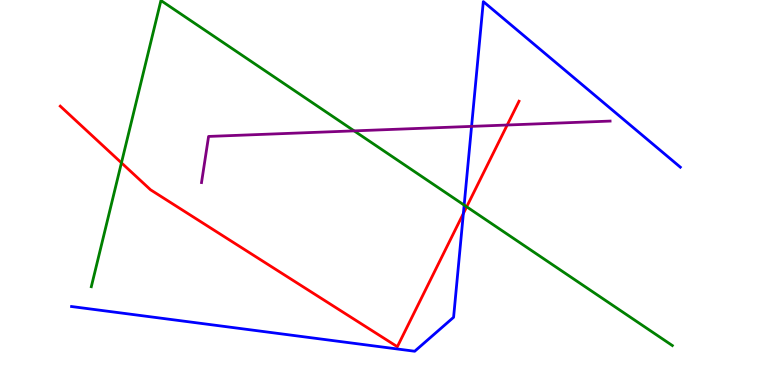[{'lines': ['blue', 'red'], 'intersections': [{'x': 5.98, 'y': 4.46}]}, {'lines': ['green', 'red'], 'intersections': [{'x': 1.57, 'y': 5.77}, {'x': 6.02, 'y': 4.63}]}, {'lines': ['purple', 'red'], 'intersections': [{'x': 6.54, 'y': 6.75}]}, {'lines': ['blue', 'green'], 'intersections': [{'x': 5.99, 'y': 4.67}]}, {'lines': ['blue', 'purple'], 'intersections': [{'x': 6.08, 'y': 6.72}]}, {'lines': ['green', 'purple'], 'intersections': [{'x': 4.57, 'y': 6.6}]}]